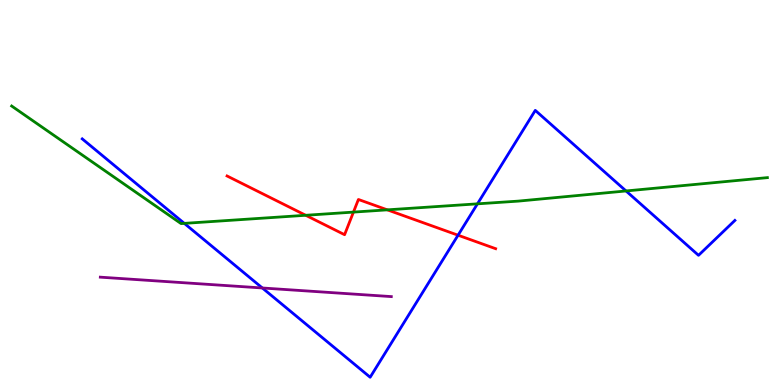[{'lines': ['blue', 'red'], 'intersections': [{'x': 5.91, 'y': 3.89}]}, {'lines': ['green', 'red'], 'intersections': [{'x': 3.94, 'y': 4.41}, {'x': 4.56, 'y': 4.49}, {'x': 5.0, 'y': 4.55}]}, {'lines': ['purple', 'red'], 'intersections': []}, {'lines': ['blue', 'green'], 'intersections': [{'x': 2.38, 'y': 4.2}, {'x': 6.16, 'y': 4.71}, {'x': 8.08, 'y': 5.04}]}, {'lines': ['blue', 'purple'], 'intersections': [{'x': 3.39, 'y': 2.52}]}, {'lines': ['green', 'purple'], 'intersections': []}]